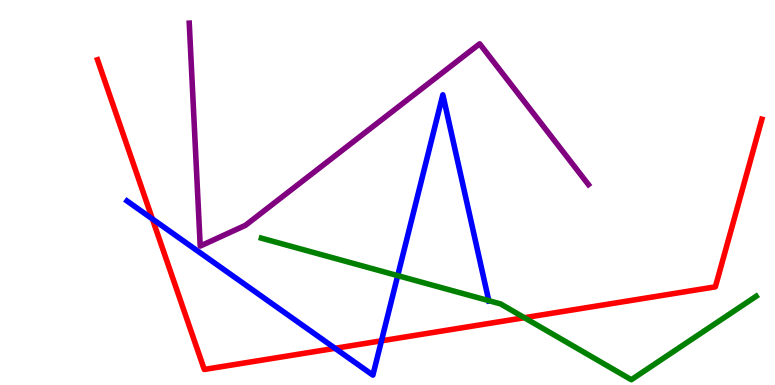[{'lines': ['blue', 'red'], 'intersections': [{'x': 1.97, 'y': 4.31}, {'x': 4.32, 'y': 0.953}, {'x': 4.92, 'y': 1.15}]}, {'lines': ['green', 'red'], 'intersections': [{'x': 6.77, 'y': 1.75}]}, {'lines': ['purple', 'red'], 'intersections': []}, {'lines': ['blue', 'green'], 'intersections': [{'x': 5.13, 'y': 2.84}, {'x': 6.31, 'y': 2.19}]}, {'lines': ['blue', 'purple'], 'intersections': []}, {'lines': ['green', 'purple'], 'intersections': []}]